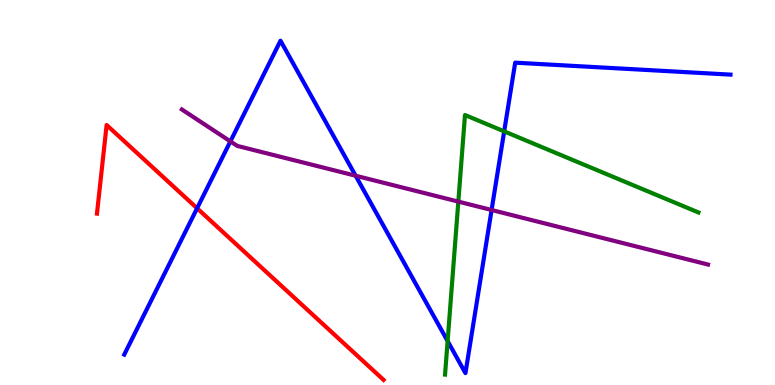[{'lines': ['blue', 'red'], 'intersections': [{'x': 2.54, 'y': 4.59}]}, {'lines': ['green', 'red'], 'intersections': []}, {'lines': ['purple', 'red'], 'intersections': []}, {'lines': ['blue', 'green'], 'intersections': [{'x': 5.78, 'y': 1.14}, {'x': 6.51, 'y': 6.59}]}, {'lines': ['blue', 'purple'], 'intersections': [{'x': 2.97, 'y': 6.33}, {'x': 4.59, 'y': 5.44}, {'x': 6.34, 'y': 4.55}]}, {'lines': ['green', 'purple'], 'intersections': [{'x': 5.91, 'y': 4.76}]}]